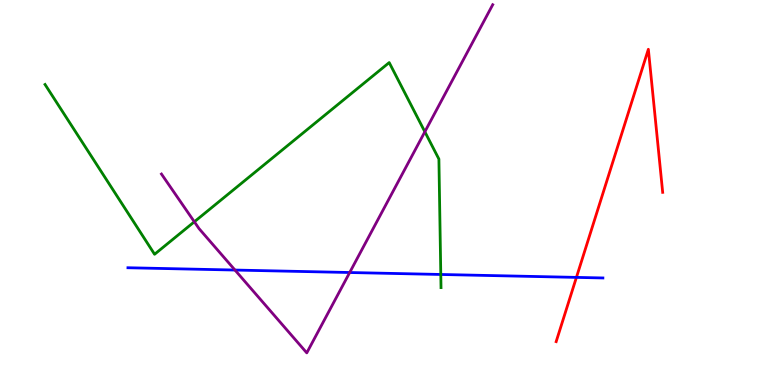[{'lines': ['blue', 'red'], 'intersections': [{'x': 7.44, 'y': 2.8}]}, {'lines': ['green', 'red'], 'intersections': []}, {'lines': ['purple', 'red'], 'intersections': []}, {'lines': ['blue', 'green'], 'intersections': [{'x': 5.69, 'y': 2.87}]}, {'lines': ['blue', 'purple'], 'intersections': [{'x': 3.03, 'y': 2.99}, {'x': 4.51, 'y': 2.92}]}, {'lines': ['green', 'purple'], 'intersections': [{'x': 2.51, 'y': 4.24}, {'x': 5.48, 'y': 6.58}]}]